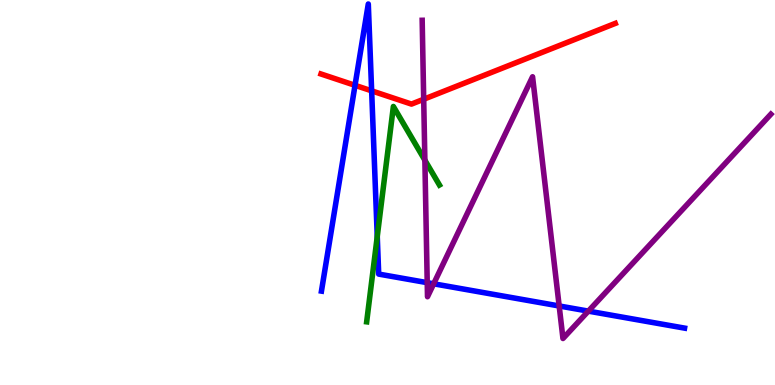[{'lines': ['blue', 'red'], 'intersections': [{'x': 4.58, 'y': 7.78}, {'x': 4.8, 'y': 7.64}]}, {'lines': ['green', 'red'], 'intersections': []}, {'lines': ['purple', 'red'], 'intersections': [{'x': 5.47, 'y': 7.42}]}, {'lines': ['blue', 'green'], 'intersections': [{'x': 4.87, 'y': 3.86}]}, {'lines': ['blue', 'purple'], 'intersections': [{'x': 5.51, 'y': 2.66}, {'x': 5.6, 'y': 2.63}, {'x': 7.22, 'y': 2.05}, {'x': 7.59, 'y': 1.92}]}, {'lines': ['green', 'purple'], 'intersections': [{'x': 5.48, 'y': 5.84}]}]